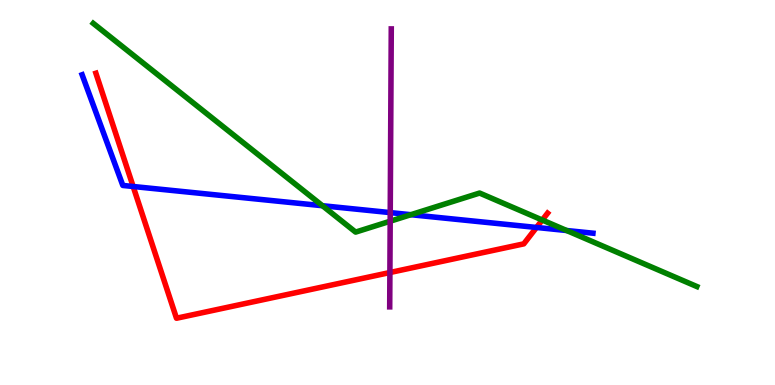[{'lines': ['blue', 'red'], 'intersections': [{'x': 1.72, 'y': 5.16}, {'x': 6.92, 'y': 4.09}]}, {'lines': ['green', 'red'], 'intersections': [{'x': 7.0, 'y': 4.29}]}, {'lines': ['purple', 'red'], 'intersections': [{'x': 5.03, 'y': 2.92}]}, {'lines': ['blue', 'green'], 'intersections': [{'x': 4.16, 'y': 4.66}, {'x': 5.3, 'y': 4.42}, {'x': 7.31, 'y': 4.01}]}, {'lines': ['blue', 'purple'], 'intersections': [{'x': 5.04, 'y': 4.48}]}, {'lines': ['green', 'purple'], 'intersections': [{'x': 5.03, 'y': 4.25}]}]